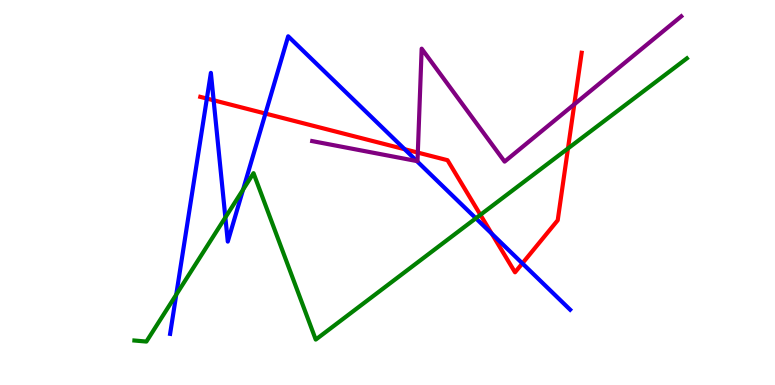[{'lines': ['blue', 'red'], 'intersections': [{'x': 2.67, 'y': 7.44}, {'x': 2.76, 'y': 7.4}, {'x': 3.43, 'y': 7.05}, {'x': 5.22, 'y': 6.12}, {'x': 6.35, 'y': 3.93}, {'x': 6.74, 'y': 3.16}]}, {'lines': ['green', 'red'], 'intersections': [{'x': 6.2, 'y': 4.42}, {'x': 7.33, 'y': 6.14}]}, {'lines': ['purple', 'red'], 'intersections': [{'x': 5.39, 'y': 6.04}, {'x': 7.41, 'y': 7.29}]}, {'lines': ['blue', 'green'], 'intersections': [{'x': 2.27, 'y': 2.35}, {'x': 2.91, 'y': 4.35}, {'x': 3.14, 'y': 5.08}, {'x': 6.14, 'y': 4.33}]}, {'lines': ['blue', 'purple'], 'intersections': [{'x': 5.38, 'y': 5.82}]}, {'lines': ['green', 'purple'], 'intersections': []}]